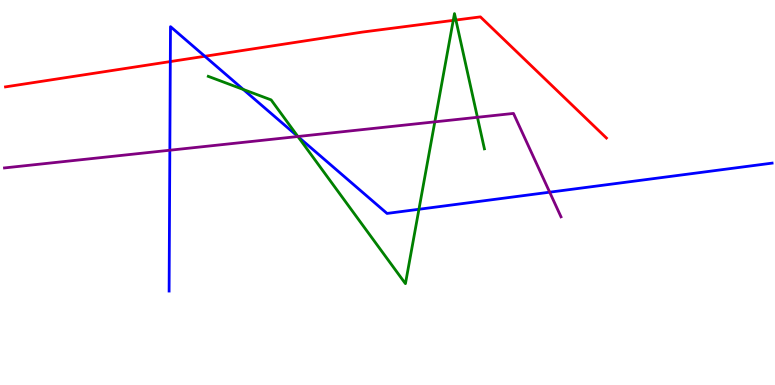[{'lines': ['blue', 'red'], 'intersections': [{'x': 2.2, 'y': 8.4}, {'x': 2.64, 'y': 8.54}]}, {'lines': ['green', 'red'], 'intersections': [{'x': 5.85, 'y': 9.47}, {'x': 5.88, 'y': 9.48}]}, {'lines': ['purple', 'red'], 'intersections': []}, {'lines': ['blue', 'green'], 'intersections': [{'x': 3.14, 'y': 7.68}, {'x': 3.84, 'y': 6.45}, {'x': 5.41, 'y': 4.56}]}, {'lines': ['blue', 'purple'], 'intersections': [{'x': 2.19, 'y': 6.1}, {'x': 3.84, 'y': 6.45}, {'x': 7.09, 'y': 5.01}]}, {'lines': ['green', 'purple'], 'intersections': [{'x': 3.84, 'y': 6.45}, {'x': 5.61, 'y': 6.84}, {'x': 6.16, 'y': 6.95}]}]